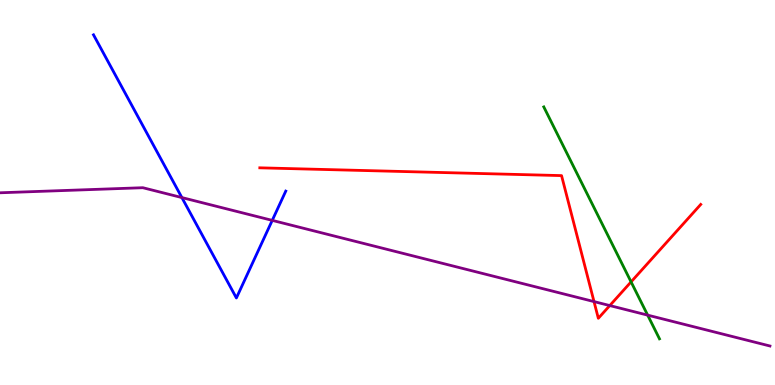[{'lines': ['blue', 'red'], 'intersections': []}, {'lines': ['green', 'red'], 'intersections': [{'x': 8.14, 'y': 2.68}]}, {'lines': ['purple', 'red'], 'intersections': [{'x': 7.66, 'y': 2.17}, {'x': 7.87, 'y': 2.06}]}, {'lines': ['blue', 'green'], 'intersections': []}, {'lines': ['blue', 'purple'], 'intersections': [{'x': 2.35, 'y': 4.87}, {'x': 3.51, 'y': 4.28}]}, {'lines': ['green', 'purple'], 'intersections': [{'x': 8.36, 'y': 1.81}]}]